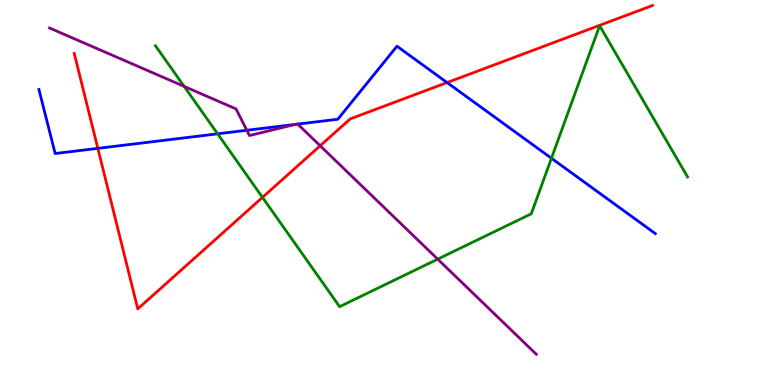[{'lines': ['blue', 'red'], 'intersections': [{'x': 1.26, 'y': 6.15}, {'x': 5.77, 'y': 7.86}]}, {'lines': ['green', 'red'], 'intersections': [{'x': 3.39, 'y': 4.87}]}, {'lines': ['purple', 'red'], 'intersections': [{'x': 4.13, 'y': 6.21}]}, {'lines': ['blue', 'green'], 'intersections': [{'x': 2.81, 'y': 6.52}, {'x': 7.12, 'y': 5.89}]}, {'lines': ['blue', 'purple'], 'intersections': [{'x': 3.18, 'y': 6.62}, {'x': 3.81, 'y': 6.77}, {'x': 3.84, 'y': 6.78}]}, {'lines': ['green', 'purple'], 'intersections': [{'x': 2.38, 'y': 7.76}, {'x': 5.65, 'y': 3.27}]}]